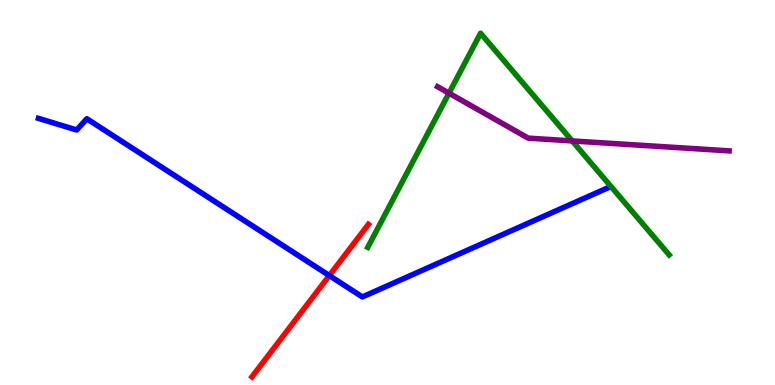[{'lines': ['blue', 'red'], 'intersections': [{'x': 4.25, 'y': 2.84}]}, {'lines': ['green', 'red'], 'intersections': []}, {'lines': ['purple', 'red'], 'intersections': []}, {'lines': ['blue', 'green'], 'intersections': []}, {'lines': ['blue', 'purple'], 'intersections': []}, {'lines': ['green', 'purple'], 'intersections': [{'x': 5.79, 'y': 7.58}, {'x': 7.38, 'y': 6.34}]}]